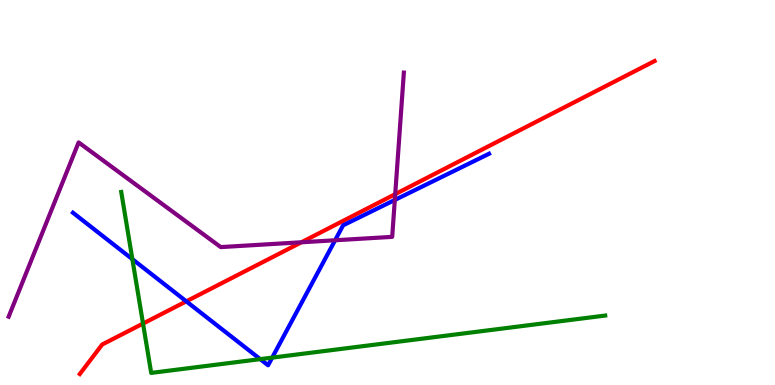[{'lines': ['blue', 'red'], 'intersections': [{'x': 2.4, 'y': 2.17}]}, {'lines': ['green', 'red'], 'intersections': [{'x': 1.85, 'y': 1.6}]}, {'lines': ['purple', 'red'], 'intersections': [{'x': 3.89, 'y': 3.71}, {'x': 5.1, 'y': 4.96}]}, {'lines': ['blue', 'green'], 'intersections': [{'x': 1.71, 'y': 3.27}, {'x': 3.36, 'y': 0.672}, {'x': 3.51, 'y': 0.711}]}, {'lines': ['blue', 'purple'], 'intersections': [{'x': 4.32, 'y': 3.76}, {'x': 5.09, 'y': 4.81}]}, {'lines': ['green', 'purple'], 'intersections': []}]